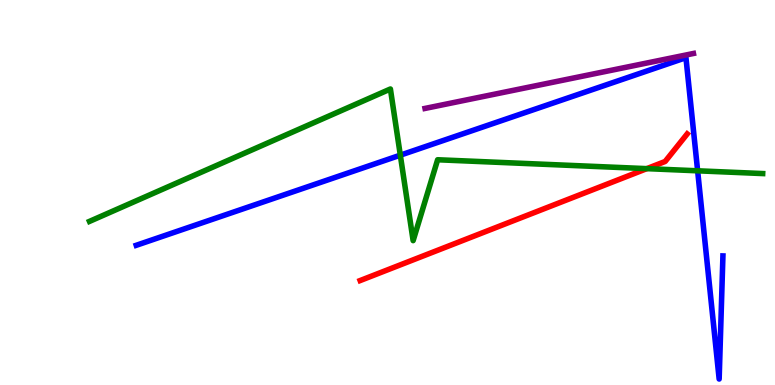[{'lines': ['blue', 'red'], 'intersections': []}, {'lines': ['green', 'red'], 'intersections': [{'x': 8.35, 'y': 5.62}]}, {'lines': ['purple', 'red'], 'intersections': []}, {'lines': ['blue', 'green'], 'intersections': [{'x': 5.17, 'y': 5.97}, {'x': 9.0, 'y': 5.56}]}, {'lines': ['blue', 'purple'], 'intersections': []}, {'lines': ['green', 'purple'], 'intersections': []}]